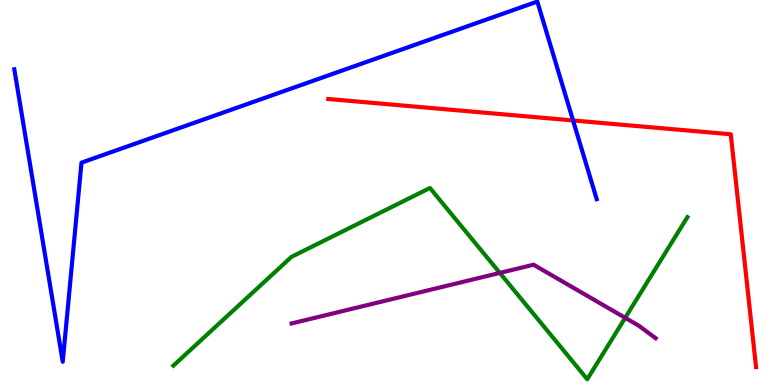[{'lines': ['blue', 'red'], 'intersections': [{'x': 7.39, 'y': 6.87}]}, {'lines': ['green', 'red'], 'intersections': []}, {'lines': ['purple', 'red'], 'intersections': []}, {'lines': ['blue', 'green'], 'intersections': []}, {'lines': ['blue', 'purple'], 'intersections': []}, {'lines': ['green', 'purple'], 'intersections': [{'x': 6.45, 'y': 2.91}, {'x': 8.07, 'y': 1.75}]}]